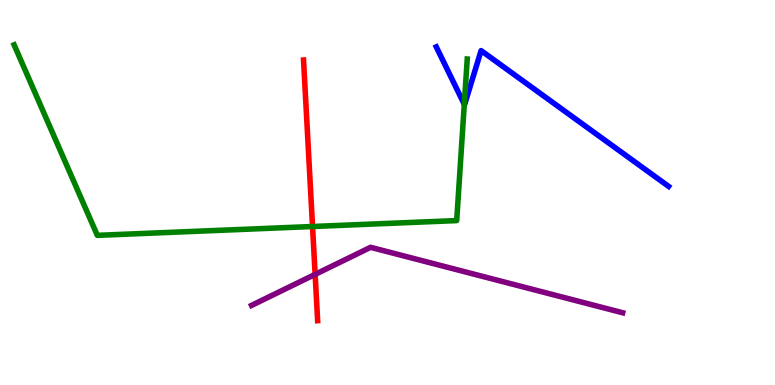[{'lines': ['blue', 'red'], 'intersections': []}, {'lines': ['green', 'red'], 'intersections': [{'x': 4.03, 'y': 4.12}]}, {'lines': ['purple', 'red'], 'intersections': [{'x': 4.07, 'y': 2.87}]}, {'lines': ['blue', 'green'], 'intersections': [{'x': 5.99, 'y': 7.29}]}, {'lines': ['blue', 'purple'], 'intersections': []}, {'lines': ['green', 'purple'], 'intersections': []}]